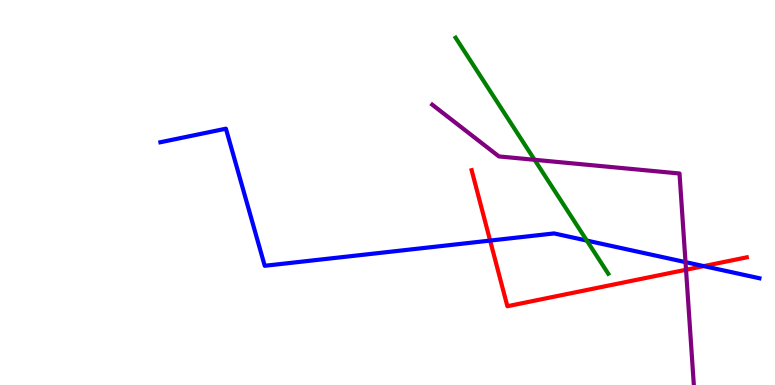[{'lines': ['blue', 'red'], 'intersections': [{'x': 6.32, 'y': 3.75}, {'x': 9.08, 'y': 3.09}]}, {'lines': ['green', 'red'], 'intersections': []}, {'lines': ['purple', 'red'], 'intersections': [{'x': 8.85, 'y': 2.99}]}, {'lines': ['blue', 'green'], 'intersections': [{'x': 7.57, 'y': 3.75}]}, {'lines': ['blue', 'purple'], 'intersections': [{'x': 8.85, 'y': 3.19}]}, {'lines': ['green', 'purple'], 'intersections': [{'x': 6.9, 'y': 5.85}]}]